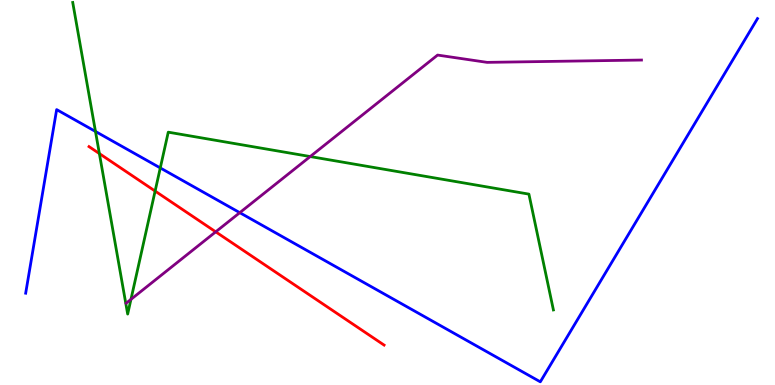[{'lines': ['blue', 'red'], 'intersections': []}, {'lines': ['green', 'red'], 'intersections': [{'x': 1.28, 'y': 6.01}, {'x': 2.0, 'y': 5.04}]}, {'lines': ['purple', 'red'], 'intersections': [{'x': 2.78, 'y': 3.98}]}, {'lines': ['blue', 'green'], 'intersections': [{'x': 1.23, 'y': 6.59}, {'x': 2.07, 'y': 5.64}]}, {'lines': ['blue', 'purple'], 'intersections': [{'x': 3.09, 'y': 4.48}]}, {'lines': ['green', 'purple'], 'intersections': [{'x': 1.69, 'y': 2.22}, {'x': 4.0, 'y': 5.93}]}]